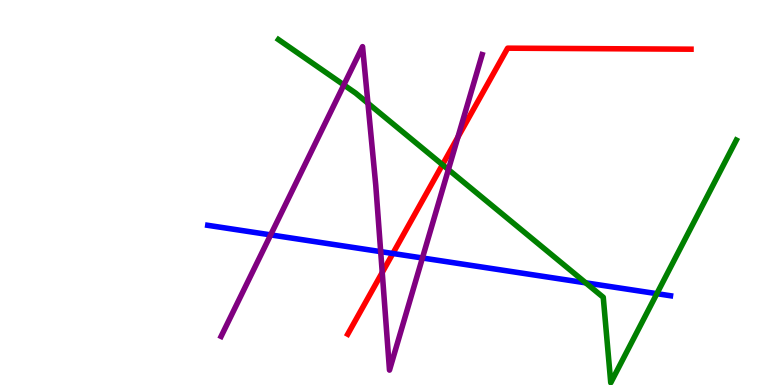[{'lines': ['blue', 'red'], 'intersections': [{'x': 5.07, 'y': 3.42}]}, {'lines': ['green', 'red'], 'intersections': [{'x': 5.71, 'y': 5.72}]}, {'lines': ['purple', 'red'], 'intersections': [{'x': 4.93, 'y': 2.92}, {'x': 5.91, 'y': 6.44}]}, {'lines': ['blue', 'green'], 'intersections': [{'x': 7.56, 'y': 2.65}, {'x': 8.48, 'y': 2.37}]}, {'lines': ['blue', 'purple'], 'intersections': [{'x': 3.49, 'y': 3.9}, {'x': 4.91, 'y': 3.46}, {'x': 5.45, 'y': 3.3}]}, {'lines': ['green', 'purple'], 'intersections': [{'x': 4.44, 'y': 7.79}, {'x': 4.75, 'y': 7.32}, {'x': 5.79, 'y': 5.6}]}]